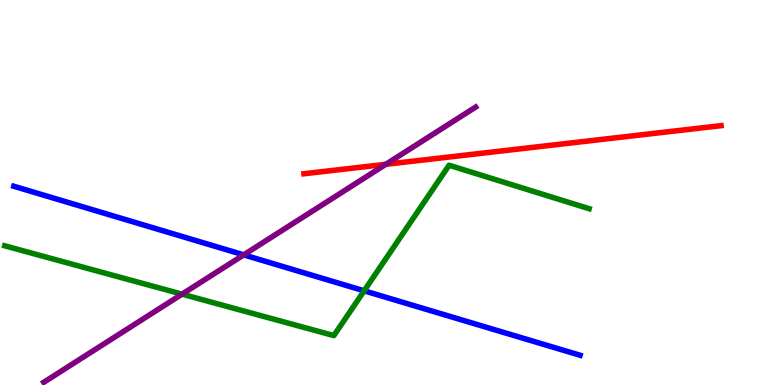[{'lines': ['blue', 'red'], 'intersections': []}, {'lines': ['green', 'red'], 'intersections': []}, {'lines': ['purple', 'red'], 'intersections': [{'x': 4.98, 'y': 5.73}]}, {'lines': ['blue', 'green'], 'intersections': [{'x': 4.7, 'y': 2.45}]}, {'lines': ['blue', 'purple'], 'intersections': [{'x': 3.14, 'y': 3.38}]}, {'lines': ['green', 'purple'], 'intersections': [{'x': 2.35, 'y': 2.36}]}]